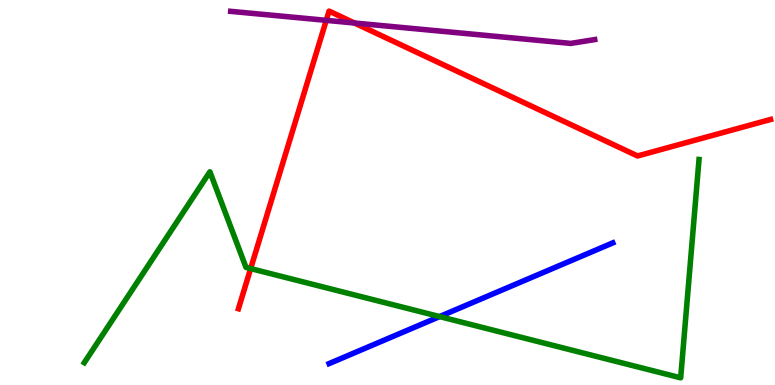[{'lines': ['blue', 'red'], 'intersections': []}, {'lines': ['green', 'red'], 'intersections': [{'x': 3.23, 'y': 3.02}]}, {'lines': ['purple', 'red'], 'intersections': [{'x': 4.21, 'y': 9.47}, {'x': 4.57, 'y': 9.4}]}, {'lines': ['blue', 'green'], 'intersections': [{'x': 5.67, 'y': 1.78}]}, {'lines': ['blue', 'purple'], 'intersections': []}, {'lines': ['green', 'purple'], 'intersections': []}]